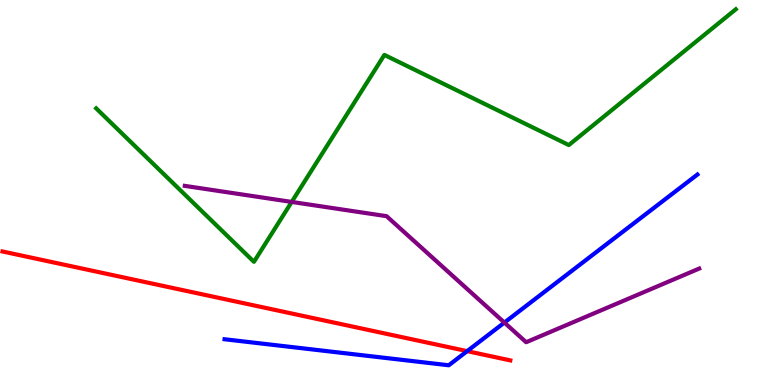[{'lines': ['blue', 'red'], 'intersections': [{'x': 6.03, 'y': 0.88}]}, {'lines': ['green', 'red'], 'intersections': []}, {'lines': ['purple', 'red'], 'intersections': []}, {'lines': ['blue', 'green'], 'intersections': []}, {'lines': ['blue', 'purple'], 'intersections': [{'x': 6.51, 'y': 1.62}]}, {'lines': ['green', 'purple'], 'intersections': [{'x': 3.76, 'y': 4.76}]}]